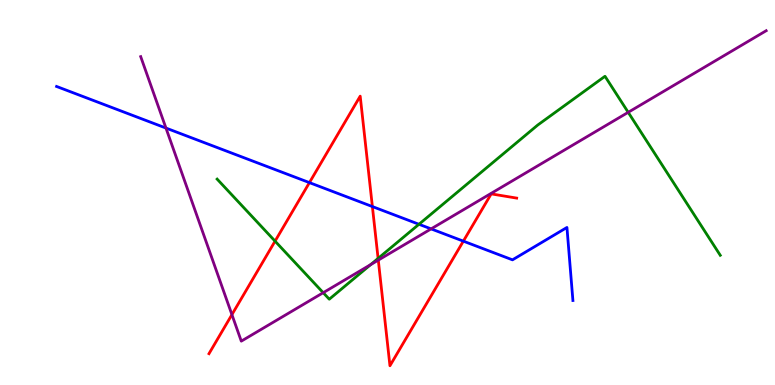[{'lines': ['blue', 'red'], 'intersections': [{'x': 3.99, 'y': 5.26}, {'x': 4.8, 'y': 4.63}, {'x': 5.98, 'y': 3.74}]}, {'lines': ['green', 'red'], 'intersections': [{'x': 3.55, 'y': 3.74}, {'x': 4.88, 'y': 3.29}]}, {'lines': ['purple', 'red'], 'intersections': [{'x': 2.99, 'y': 1.83}, {'x': 4.88, 'y': 3.24}]}, {'lines': ['blue', 'green'], 'intersections': [{'x': 5.41, 'y': 4.17}]}, {'lines': ['blue', 'purple'], 'intersections': [{'x': 2.14, 'y': 6.67}, {'x': 5.56, 'y': 4.05}]}, {'lines': ['green', 'purple'], 'intersections': [{'x': 4.17, 'y': 2.4}, {'x': 4.78, 'y': 3.13}, {'x': 8.11, 'y': 7.08}]}]